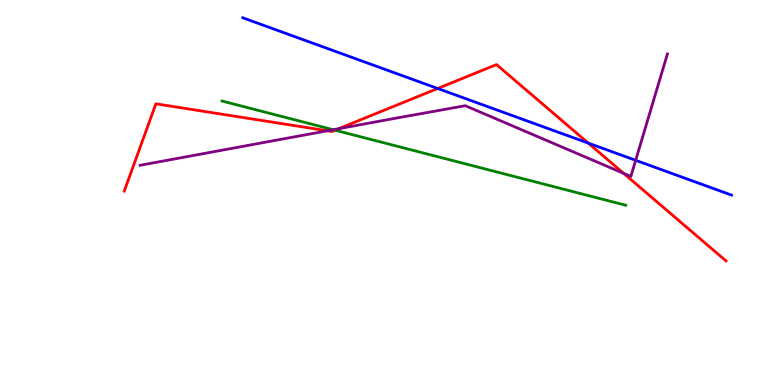[{'lines': ['blue', 'red'], 'intersections': [{'x': 5.65, 'y': 7.7}, {'x': 7.59, 'y': 6.28}]}, {'lines': ['green', 'red'], 'intersections': [{'x': 4.32, 'y': 6.62}]}, {'lines': ['purple', 'red'], 'intersections': [{'x': 4.22, 'y': 6.6}, {'x': 4.37, 'y': 6.66}, {'x': 8.05, 'y': 5.5}]}, {'lines': ['blue', 'green'], 'intersections': []}, {'lines': ['blue', 'purple'], 'intersections': [{'x': 8.2, 'y': 5.84}]}, {'lines': ['green', 'purple'], 'intersections': [{'x': 4.3, 'y': 6.63}]}]